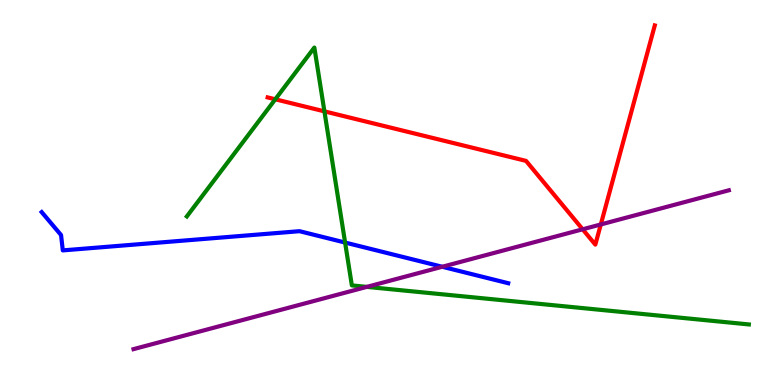[{'lines': ['blue', 'red'], 'intersections': []}, {'lines': ['green', 'red'], 'intersections': [{'x': 3.55, 'y': 7.42}, {'x': 4.19, 'y': 7.11}]}, {'lines': ['purple', 'red'], 'intersections': [{'x': 7.52, 'y': 4.04}, {'x': 7.75, 'y': 4.17}]}, {'lines': ['blue', 'green'], 'intersections': [{'x': 4.45, 'y': 3.7}]}, {'lines': ['blue', 'purple'], 'intersections': [{'x': 5.71, 'y': 3.07}]}, {'lines': ['green', 'purple'], 'intersections': [{'x': 4.73, 'y': 2.55}]}]